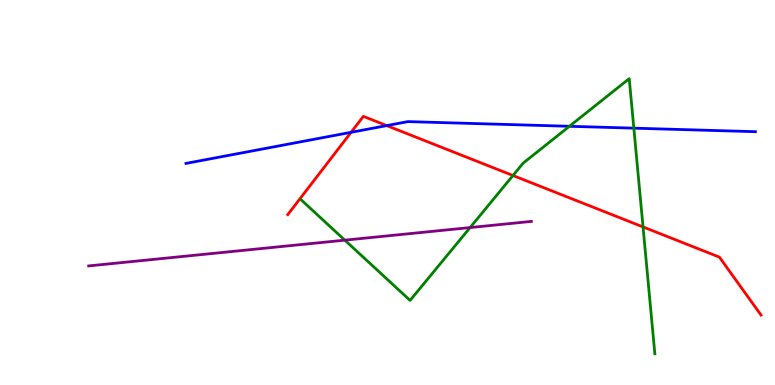[{'lines': ['blue', 'red'], 'intersections': [{'x': 4.53, 'y': 6.56}, {'x': 4.99, 'y': 6.74}]}, {'lines': ['green', 'red'], 'intersections': [{'x': 6.62, 'y': 5.44}, {'x': 8.3, 'y': 4.11}]}, {'lines': ['purple', 'red'], 'intersections': []}, {'lines': ['blue', 'green'], 'intersections': [{'x': 7.35, 'y': 6.72}, {'x': 8.18, 'y': 6.67}]}, {'lines': ['blue', 'purple'], 'intersections': []}, {'lines': ['green', 'purple'], 'intersections': [{'x': 4.45, 'y': 3.76}, {'x': 6.07, 'y': 4.09}]}]